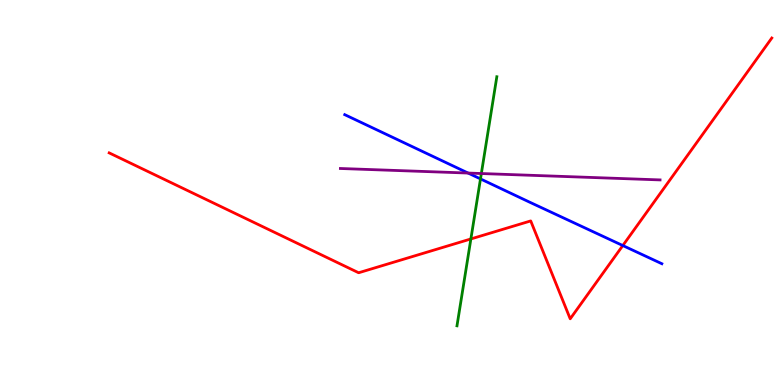[{'lines': ['blue', 'red'], 'intersections': [{'x': 8.04, 'y': 3.62}]}, {'lines': ['green', 'red'], 'intersections': [{'x': 6.08, 'y': 3.79}]}, {'lines': ['purple', 'red'], 'intersections': []}, {'lines': ['blue', 'green'], 'intersections': [{'x': 6.2, 'y': 5.35}]}, {'lines': ['blue', 'purple'], 'intersections': [{'x': 6.04, 'y': 5.51}]}, {'lines': ['green', 'purple'], 'intersections': [{'x': 6.21, 'y': 5.49}]}]